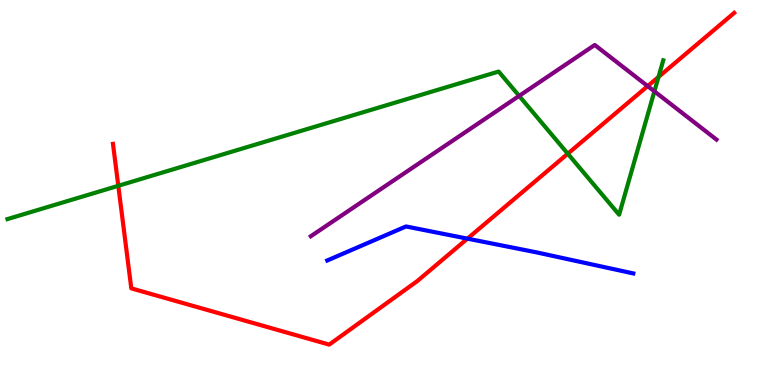[{'lines': ['blue', 'red'], 'intersections': [{'x': 6.03, 'y': 3.8}]}, {'lines': ['green', 'red'], 'intersections': [{'x': 1.53, 'y': 5.17}, {'x': 7.33, 'y': 6.01}, {'x': 8.5, 'y': 8.0}]}, {'lines': ['purple', 'red'], 'intersections': [{'x': 8.36, 'y': 7.76}]}, {'lines': ['blue', 'green'], 'intersections': []}, {'lines': ['blue', 'purple'], 'intersections': []}, {'lines': ['green', 'purple'], 'intersections': [{'x': 6.7, 'y': 7.51}, {'x': 8.44, 'y': 7.63}]}]